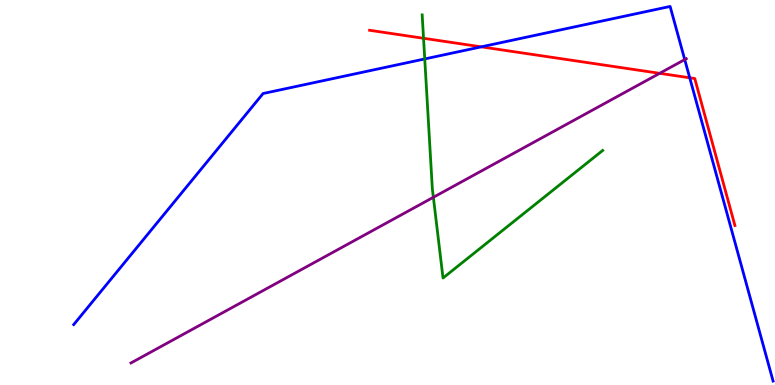[{'lines': ['blue', 'red'], 'intersections': [{'x': 6.21, 'y': 8.78}, {'x': 8.9, 'y': 7.98}]}, {'lines': ['green', 'red'], 'intersections': [{'x': 5.47, 'y': 9.01}]}, {'lines': ['purple', 'red'], 'intersections': [{'x': 8.51, 'y': 8.1}]}, {'lines': ['blue', 'green'], 'intersections': [{'x': 5.48, 'y': 8.47}]}, {'lines': ['blue', 'purple'], 'intersections': [{'x': 8.84, 'y': 8.45}]}, {'lines': ['green', 'purple'], 'intersections': [{'x': 5.59, 'y': 4.88}]}]